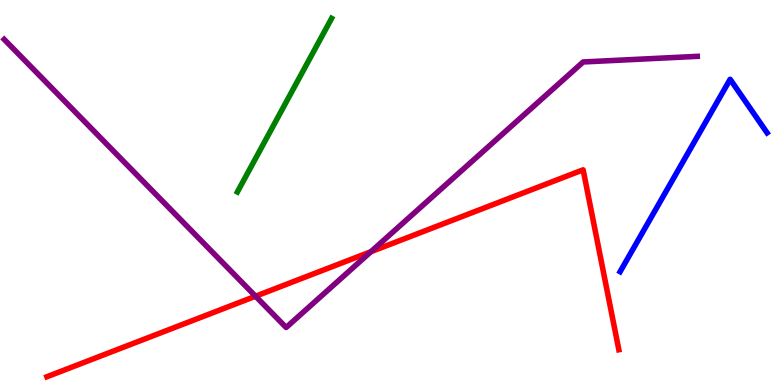[{'lines': ['blue', 'red'], 'intersections': []}, {'lines': ['green', 'red'], 'intersections': []}, {'lines': ['purple', 'red'], 'intersections': [{'x': 3.3, 'y': 2.31}, {'x': 4.79, 'y': 3.46}]}, {'lines': ['blue', 'green'], 'intersections': []}, {'lines': ['blue', 'purple'], 'intersections': []}, {'lines': ['green', 'purple'], 'intersections': []}]